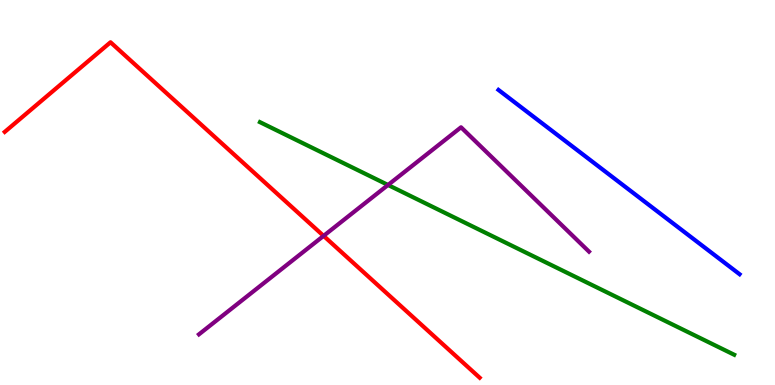[{'lines': ['blue', 'red'], 'intersections': []}, {'lines': ['green', 'red'], 'intersections': []}, {'lines': ['purple', 'red'], 'intersections': [{'x': 4.18, 'y': 3.87}]}, {'lines': ['blue', 'green'], 'intersections': []}, {'lines': ['blue', 'purple'], 'intersections': []}, {'lines': ['green', 'purple'], 'intersections': [{'x': 5.01, 'y': 5.2}]}]